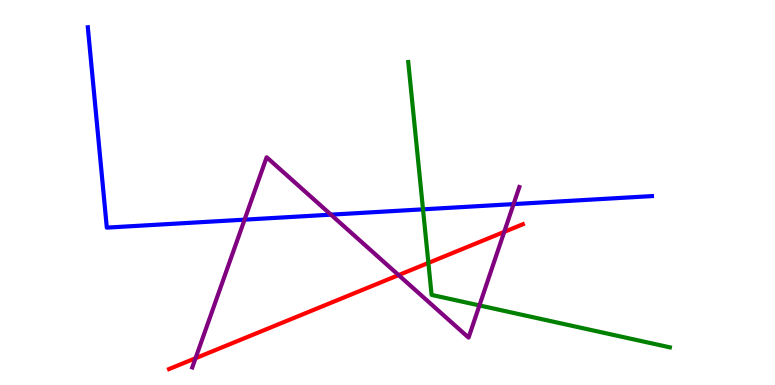[{'lines': ['blue', 'red'], 'intersections': []}, {'lines': ['green', 'red'], 'intersections': [{'x': 5.53, 'y': 3.17}]}, {'lines': ['purple', 'red'], 'intersections': [{'x': 2.52, 'y': 0.696}, {'x': 5.14, 'y': 2.85}, {'x': 6.51, 'y': 3.98}]}, {'lines': ['blue', 'green'], 'intersections': [{'x': 5.46, 'y': 4.56}]}, {'lines': ['blue', 'purple'], 'intersections': [{'x': 3.16, 'y': 4.29}, {'x': 4.27, 'y': 4.42}, {'x': 6.63, 'y': 4.7}]}, {'lines': ['green', 'purple'], 'intersections': [{'x': 6.19, 'y': 2.07}]}]